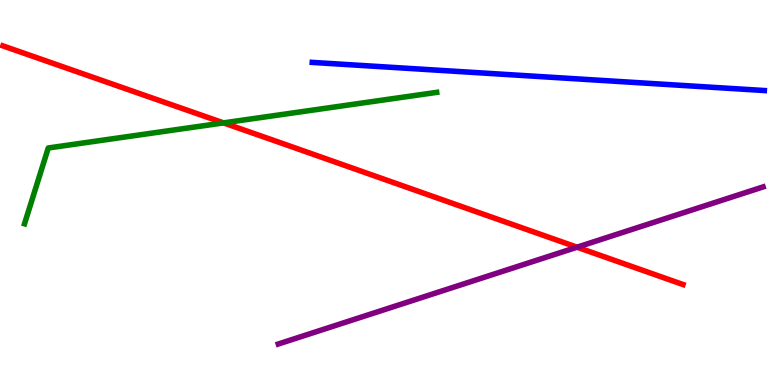[{'lines': ['blue', 'red'], 'intersections': []}, {'lines': ['green', 'red'], 'intersections': [{'x': 2.88, 'y': 6.81}]}, {'lines': ['purple', 'red'], 'intersections': [{'x': 7.45, 'y': 3.58}]}, {'lines': ['blue', 'green'], 'intersections': []}, {'lines': ['blue', 'purple'], 'intersections': []}, {'lines': ['green', 'purple'], 'intersections': []}]